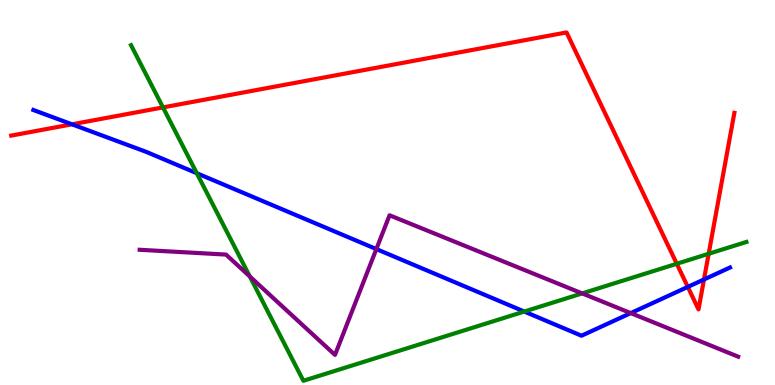[{'lines': ['blue', 'red'], 'intersections': [{'x': 0.929, 'y': 6.77}, {'x': 8.87, 'y': 2.55}, {'x': 9.08, 'y': 2.74}]}, {'lines': ['green', 'red'], 'intersections': [{'x': 2.1, 'y': 7.21}, {'x': 8.73, 'y': 3.15}, {'x': 9.14, 'y': 3.41}]}, {'lines': ['purple', 'red'], 'intersections': []}, {'lines': ['blue', 'green'], 'intersections': [{'x': 2.54, 'y': 5.5}, {'x': 6.77, 'y': 1.91}]}, {'lines': ['blue', 'purple'], 'intersections': [{'x': 4.86, 'y': 3.53}, {'x': 8.14, 'y': 1.87}]}, {'lines': ['green', 'purple'], 'intersections': [{'x': 3.22, 'y': 2.82}, {'x': 7.51, 'y': 2.38}]}]